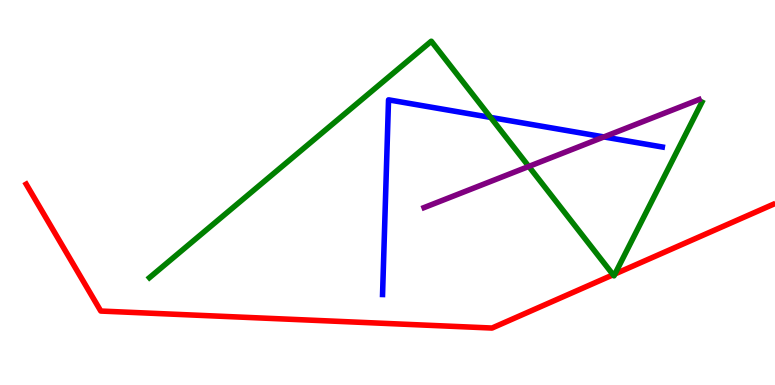[{'lines': ['blue', 'red'], 'intersections': []}, {'lines': ['green', 'red'], 'intersections': [{'x': 7.91, 'y': 2.86}, {'x': 7.93, 'y': 2.88}]}, {'lines': ['purple', 'red'], 'intersections': []}, {'lines': ['blue', 'green'], 'intersections': [{'x': 6.33, 'y': 6.95}]}, {'lines': ['blue', 'purple'], 'intersections': [{'x': 7.79, 'y': 6.44}]}, {'lines': ['green', 'purple'], 'intersections': [{'x': 6.82, 'y': 5.68}]}]